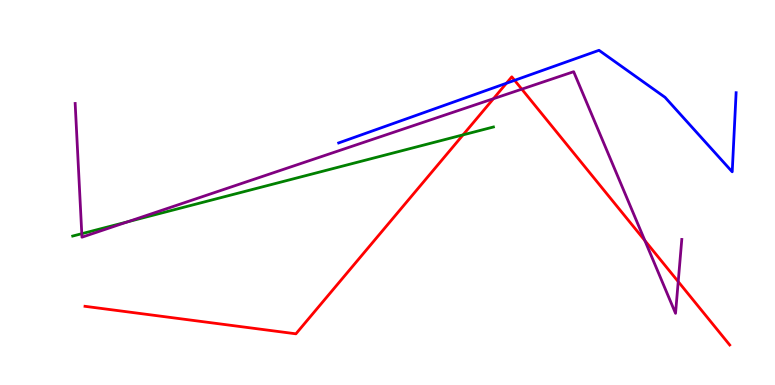[{'lines': ['blue', 'red'], 'intersections': [{'x': 6.53, 'y': 7.84}, {'x': 6.64, 'y': 7.91}]}, {'lines': ['green', 'red'], 'intersections': [{'x': 5.97, 'y': 6.5}]}, {'lines': ['purple', 'red'], 'intersections': [{'x': 6.37, 'y': 7.44}, {'x': 6.73, 'y': 7.68}, {'x': 8.32, 'y': 3.75}, {'x': 8.75, 'y': 2.69}]}, {'lines': ['blue', 'green'], 'intersections': []}, {'lines': ['blue', 'purple'], 'intersections': []}, {'lines': ['green', 'purple'], 'intersections': [{'x': 1.06, 'y': 3.93}, {'x': 1.65, 'y': 4.24}]}]